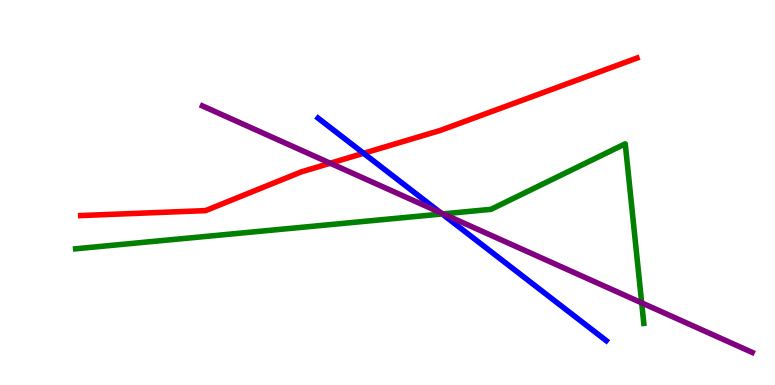[{'lines': ['blue', 'red'], 'intersections': [{'x': 4.69, 'y': 6.02}]}, {'lines': ['green', 'red'], 'intersections': []}, {'lines': ['purple', 'red'], 'intersections': [{'x': 4.26, 'y': 5.76}]}, {'lines': ['blue', 'green'], 'intersections': [{'x': 5.71, 'y': 4.44}]}, {'lines': ['blue', 'purple'], 'intersections': [{'x': 5.68, 'y': 4.48}]}, {'lines': ['green', 'purple'], 'intersections': [{'x': 5.72, 'y': 4.44}, {'x': 8.28, 'y': 2.13}]}]